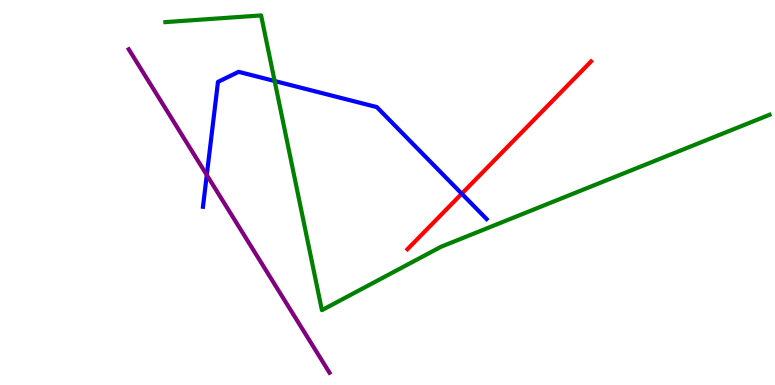[{'lines': ['blue', 'red'], 'intersections': [{'x': 5.96, 'y': 4.97}]}, {'lines': ['green', 'red'], 'intersections': []}, {'lines': ['purple', 'red'], 'intersections': []}, {'lines': ['blue', 'green'], 'intersections': [{'x': 3.54, 'y': 7.9}]}, {'lines': ['blue', 'purple'], 'intersections': [{'x': 2.67, 'y': 5.45}]}, {'lines': ['green', 'purple'], 'intersections': []}]